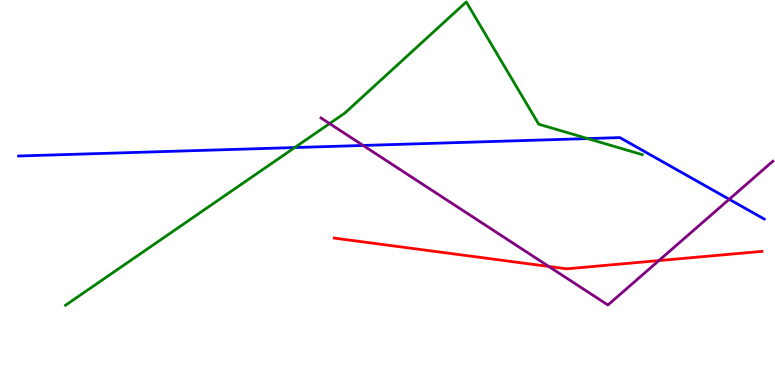[{'lines': ['blue', 'red'], 'intersections': []}, {'lines': ['green', 'red'], 'intersections': []}, {'lines': ['purple', 'red'], 'intersections': [{'x': 7.08, 'y': 3.08}, {'x': 8.5, 'y': 3.23}]}, {'lines': ['blue', 'green'], 'intersections': [{'x': 3.8, 'y': 6.17}, {'x': 7.58, 'y': 6.4}]}, {'lines': ['blue', 'purple'], 'intersections': [{'x': 4.69, 'y': 6.22}, {'x': 9.41, 'y': 4.82}]}, {'lines': ['green', 'purple'], 'intersections': [{'x': 4.25, 'y': 6.79}]}]